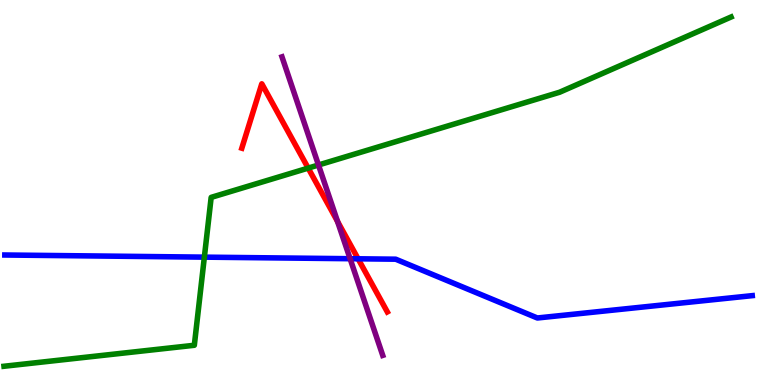[{'lines': ['blue', 'red'], 'intersections': [{'x': 4.62, 'y': 3.28}]}, {'lines': ['green', 'red'], 'intersections': [{'x': 3.98, 'y': 5.63}]}, {'lines': ['purple', 'red'], 'intersections': [{'x': 4.36, 'y': 4.25}]}, {'lines': ['blue', 'green'], 'intersections': [{'x': 2.64, 'y': 3.32}]}, {'lines': ['blue', 'purple'], 'intersections': [{'x': 4.52, 'y': 3.28}]}, {'lines': ['green', 'purple'], 'intersections': [{'x': 4.11, 'y': 5.71}]}]